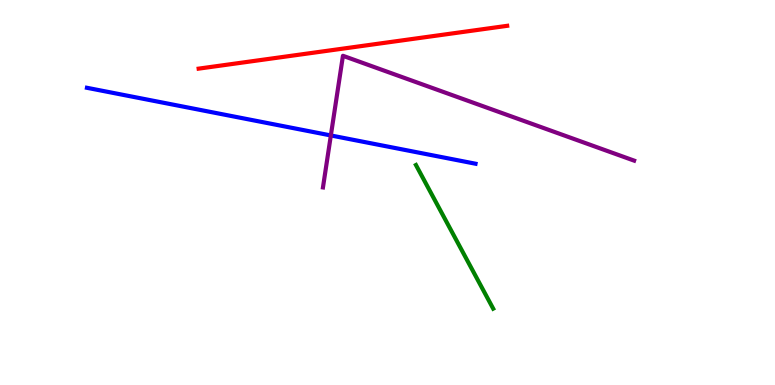[{'lines': ['blue', 'red'], 'intersections': []}, {'lines': ['green', 'red'], 'intersections': []}, {'lines': ['purple', 'red'], 'intersections': []}, {'lines': ['blue', 'green'], 'intersections': []}, {'lines': ['blue', 'purple'], 'intersections': [{'x': 4.27, 'y': 6.48}]}, {'lines': ['green', 'purple'], 'intersections': []}]